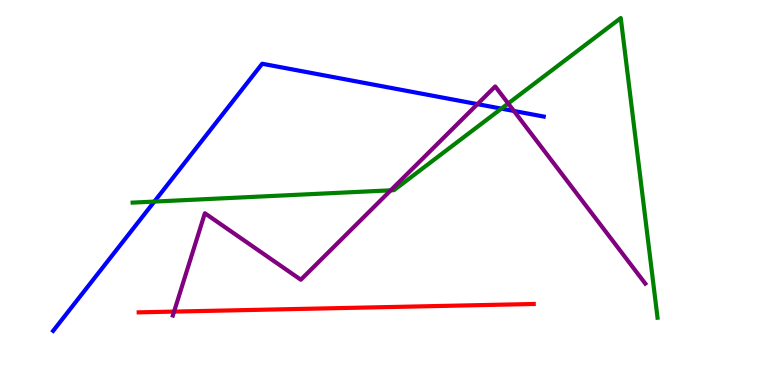[{'lines': ['blue', 'red'], 'intersections': []}, {'lines': ['green', 'red'], 'intersections': []}, {'lines': ['purple', 'red'], 'intersections': [{'x': 2.25, 'y': 1.91}]}, {'lines': ['blue', 'green'], 'intersections': [{'x': 1.99, 'y': 4.76}, {'x': 6.47, 'y': 7.18}]}, {'lines': ['blue', 'purple'], 'intersections': [{'x': 6.16, 'y': 7.3}, {'x': 6.63, 'y': 7.12}]}, {'lines': ['green', 'purple'], 'intersections': [{'x': 5.04, 'y': 5.06}, {'x': 6.56, 'y': 7.31}]}]